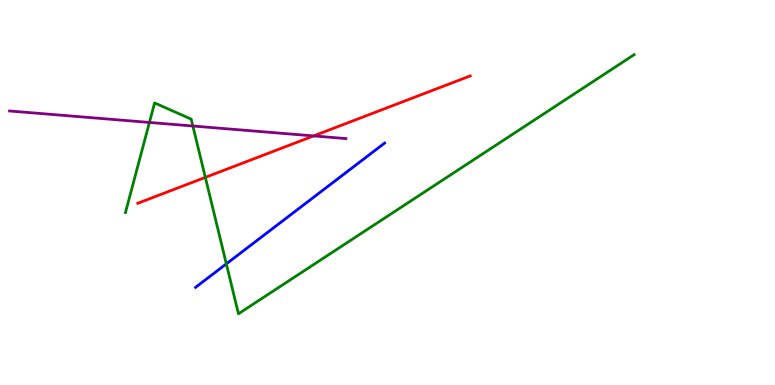[{'lines': ['blue', 'red'], 'intersections': []}, {'lines': ['green', 'red'], 'intersections': [{'x': 2.65, 'y': 5.39}]}, {'lines': ['purple', 'red'], 'intersections': [{'x': 4.05, 'y': 6.47}]}, {'lines': ['blue', 'green'], 'intersections': [{'x': 2.92, 'y': 3.15}]}, {'lines': ['blue', 'purple'], 'intersections': []}, {'lines': ['green', 'purple'], 'intersections': [{'x': 1.93, 'y': 6.82}, {'x': 2.49, 'y': 6.73}]}]